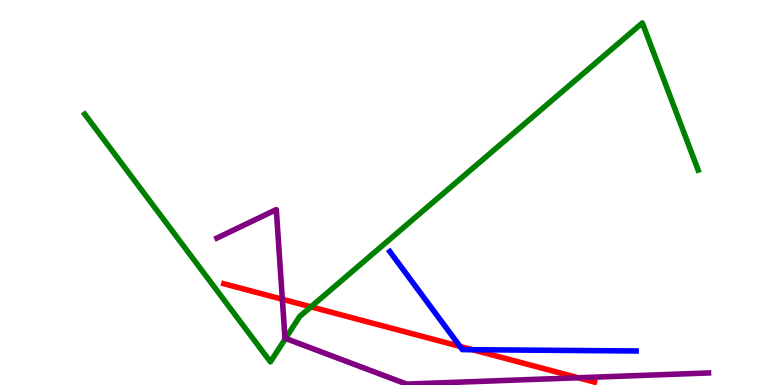[{'lines': ['blue', 'red'], 'intersections': [{'x': 5.93, 'y': 1.0}, {'x': 6.1, 'y': 0.917}]}, {'lines': ['green', 'red'], 'intersections': [{'x': 4.01, 'y': 2.03}]}, {'lines': ['purple', 'red'], 'intersections': [{'x': 3.64, 'y': 2.23}, {'x': 7.46, 'y': 0.188}]}, {'lines': ['blue', 'green'], 'intersections': []}, {'lines': ['blue', 'purple'], 'intersections': []}, {'lines': ['green', 'purple'], 'intersections': [{'x': 3.68, 'y': 1.21}]}]